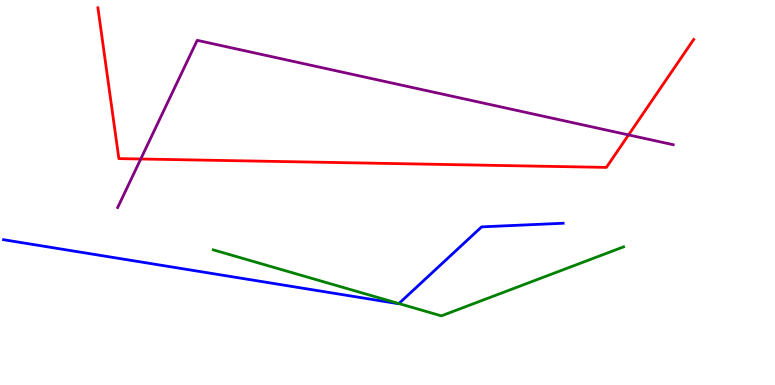[{'lines': ['blue', 'red'], 'intersections': []}, {'lines': ['green', 'red'], 'intersections': []}, {'lines': ['purple', 'red'], 'intersections': [{'x': 1.82, 'y': 5.87}, {'x': 8.11, 'y': 6.5}]}, {'lines': ['blue', 'green'], 'intersections': [{'x': 5.15, 'y': 2.12}]}, {'lines': ['blue', 'purple'], 'intersections': []}, {'lines': ['green', 'purple'], 'intersections': []}]